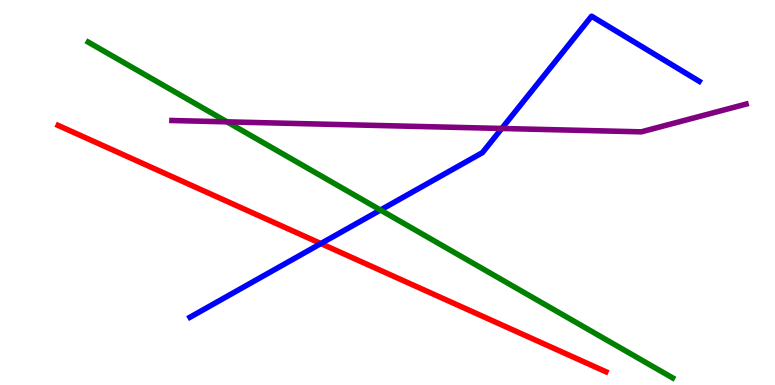[{'lines': ['blue', 'red'], 'intersections': [{'x': 4.14, 'y': 3.67}]}, {'lines': ['green', 'red'], 'intersections': []}, {'lines': ['purple', 'red'], 'intersections': []}, {'lines': ['blue', 'green'], 'intersections': [{'x': 4.91, 'y': 4.54}]}, {'lines': ['blue', 'purple'], 'intersections': [{'x': 6.47, 'y': 6.66}]}, {'lines': ['green', 'purple'], 'intersections': [{'x': 2.93, 'y': 6.84}]}]